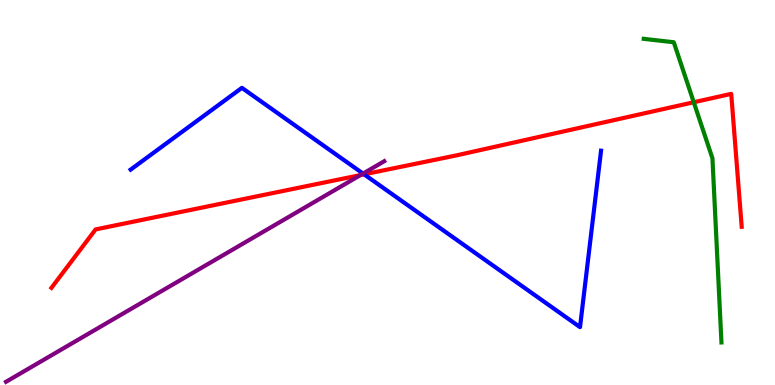[{'lines': ['blue', 'red'], 'intersections': [{'x': 4.7, 'y': 5.47}]}, {'lines': ['green', 'red'], 'intersections': [{'x': 8.95, 'y': 7.34}]}, {'lines': ['purple', 'red'], 'intersections': [{'x': 4.65, 'y': 5.45}]}, {'lines': ['blue', 'green'], 'intersections': []}, {'lines': ['blue', 'purple'], 'intersections': [{'x': 4.68, 'y': 5.49}]}, {'lines': ['green', 'purple'], 'intersections': []}]